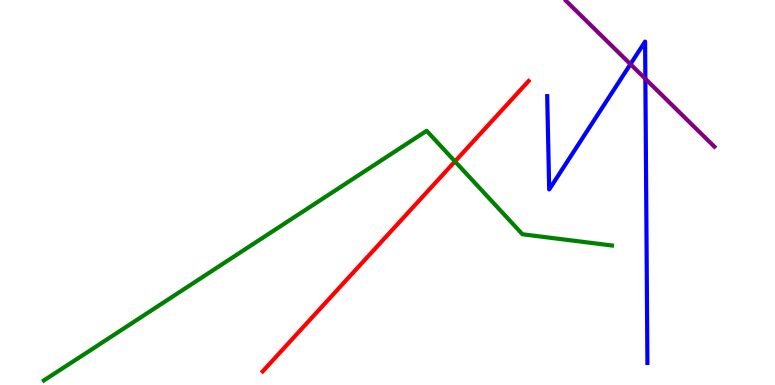[{'lines': ['blue', 'red'], 'intersections': []}, {'lines': ['green', 'red'], 'intersections': [{'x': 5.87, 'y': 5.81}]}, {'lines': ['purple', 'red'], 'intersections': []}, {'lines': ['blue', 'green'], 'intersections': []}, {'lines': ['blue', 'purple'], 'intersections': [{'x': 8.14, 'y': 8.33}, {'x': 8.33, 'y': 7.95}]}, {'lines': ['green', 'purple'], 'intersections': []}]